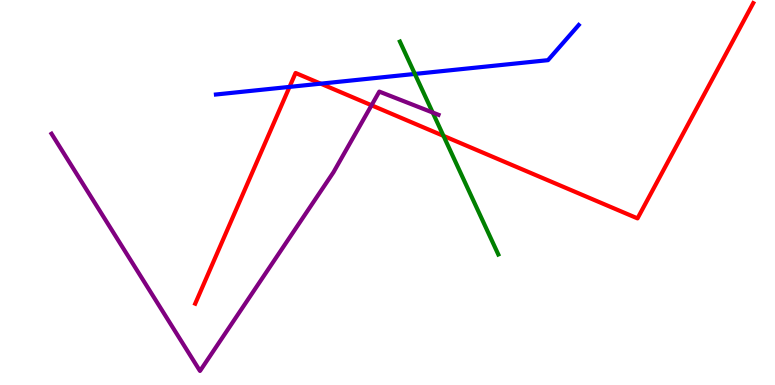[{'lines': ['blue', 'red'], 'intersections': [{'x': 3.74, 'y': 7.74}, {'x': 4.14, 'y': 7.83}]}, {'lines': ['green', 'red'], 'intersections': [{'x': 5.72, 'y': 6.47}]}, {'lines': ['purple', 'red'], 'intersections': [{'x': 4.79, 'y': 7.27}]}, {'lines': ['blue', 'green'], 'intersections': [{'x': 5.35, 'y': 8.08}]}, {'lines': ['blue', 'purple'], 'intersections': []}, {'lines': ['green', 'purple'], 'intersections': [{'x': 5.58, 'y': 7.08}]}]